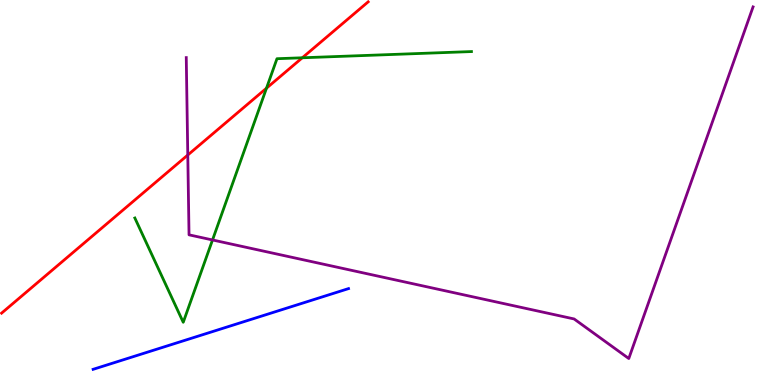[{'lines': ['blue', 'red'], 'intersections': []}, {'lines': ['green', 'red'], 'intersections': [{'x': 3.44, 'y': 7.71}, {'x': 3.9, 'y': 8.5}]}, {'lines': ['purple', 'red'], 'intersections': [{'x': 2.42, 'y': 5.97}]}, {'lines': ['blue', 'green'], 'intersections': []}, {'lines': ['blue', 'purple'], 'intersections': []}, {'lines': ['green', 'purple'], 'intersections': [{'x': 2.74, 'y': 3.77}]}]